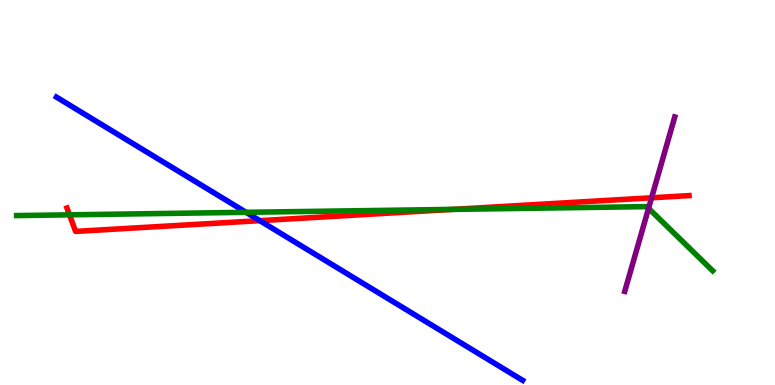[{'lines': ['blue', 'red'], 'intersections': [{'x': 3.35, 'y': 4.27}]}, {'lines': ['green', 'red'], 'intersections': [{'x': 0.896, 'y': 4.42}, {'x': 5.85, 'y': 4.56}]}, {'lines': ['purple', 'red'], 'intersections': [{'x': 8.41, 'y': 4.86}]}, {'lines': ['blue', 'green'], 'intersections': [{'x': 3.18, 'y': 4.49}]}, {'lines': ['blue', 'purple'], 'intersections': []}, {'lines': ['green', 'purple'], 'intersections': [{'x': 8.37, 'y': 4.59}]}]